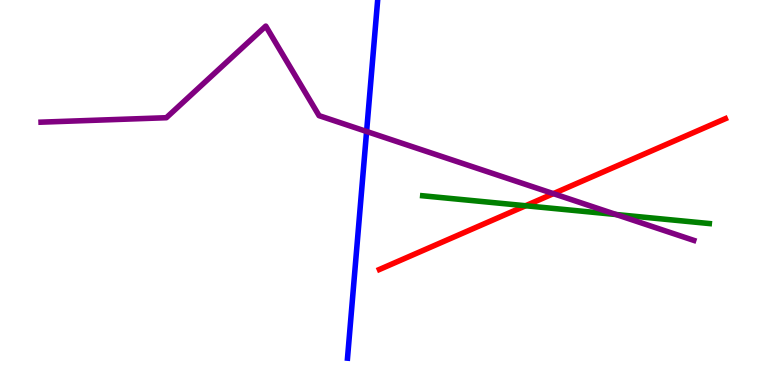[{'lines': ['blue', 'red'], 'intersections': []}, {'lines': ['green', 'red'], 'intersections': [{'x': 6.78, 'y': 4.66}]}, {'lines': ['purple', 'red'], 'intersections': [{'x': 7.14, 'y': 4.97}]}, {'lines': ['blue', 'green'], 'intersections': []}, {'lines': ['blue', 'purple'], 'intersections': [{'x': 4.73, 'y': 6.59}]}, {'lines': ['green', 'purple'], 'intersections': [{'x': 7.95, 'y': 4.43}]}]